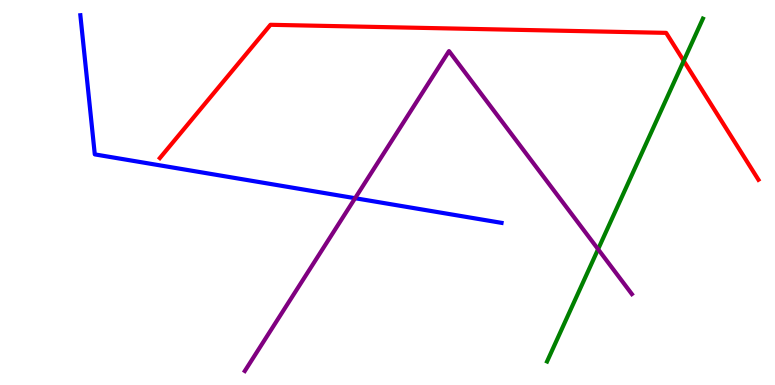[{'lines': ['blue', 'red'], 'intersections': []}, {'lines': ['green', 'red'], 'intersections': [{'x': 8.82, 'y': 8.42}]}, {'lines': ['purple', 'red'], 'intersections': []}, {'lines': ['blue', 'green'], 'intersections': []}, {'lines': ['blue', 'purple'], 'intersections': [{'x': 4.58, 'y': 4.85}]}, {'lines': ['green', 'purple'], 'intersections': [{'x': 7.72, 'y': 3.53}]}]